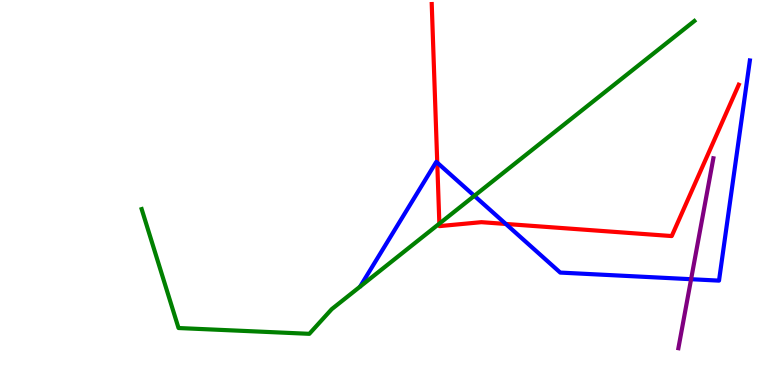[{'lines': ['blue', 'red'], 'intersections': [{'x': 5.64, 'y': 5.77}, {'x': 6.53, 'y': 4.18}]}, {'lines': ['green', 'red'], 'intersections': [{'x': 5.67, 'y': 4.19}]}, {'lines': ['purple', 'red'], 'intersections': []}, {'lines': ['blue', 'green'], 'intersections': [{'x': 6.12, 'y': 4.91}]}, {'lines': ['blue', 'purple'], 'intersections': [{'x': 8.92, 'y': 2.75}]}, {'lines': ['green', 'purple'], 'intersections': []}]